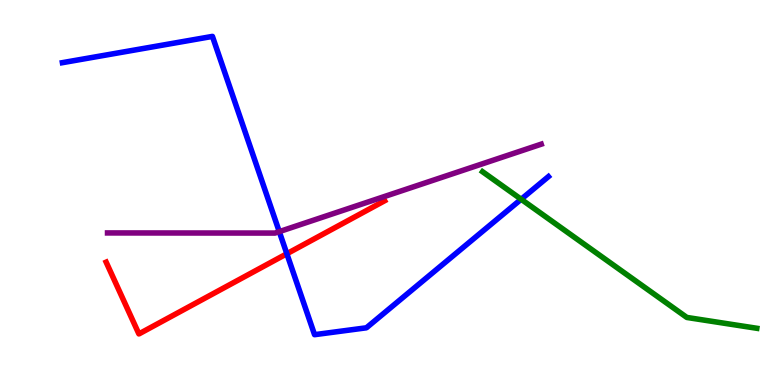[{'lines': ['blue', 'red'], 'intersections': [{'x': 3.7, 'y': 3.41}]}, {'lines': ['green', 'red'], 'intersections': []}, {'lines': ['purple', 'red'], 'intersections': []}, {'lines': ['blue', 'green'], 'intersections': [{'x': 6.72, 'y': 4.82}]}, {'lines': ['blue', 'purple'], 'intersections': [{'x': 3.6, 'y': 3.98}]}, {'lines': ['green', 'purple'], 'intersections': []}]